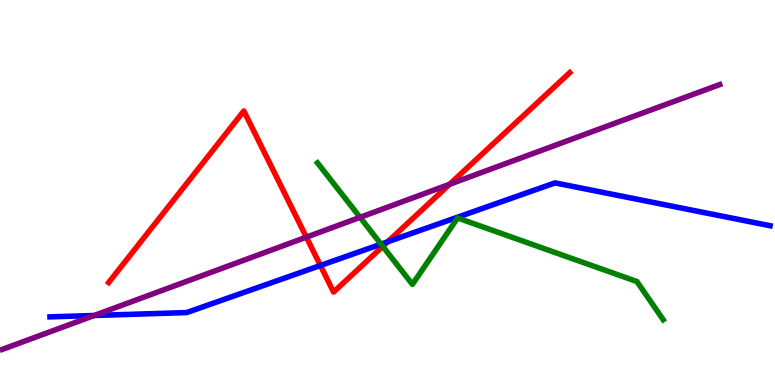[{'lines': ['blue', 'red'], 'intersections': [{'x': 4.13, 'y': 3.1}, {'x': 5.0, 'y': 3.72}]}, {'lines': ['green', 'red'], 'intersections': [{'x': 4.94, 'y': 3.6}]}, {'lines': ['purple', 'red'], 'intersections': [{'x': 3.95, 'y': 3.84}, {'x': 5.8, 'y': 5.21}]}, {'lines': ['blue', 'green'], 'intersections': [{'x': 4.92, 'y': 3.66}]}, {'lines': ['blue', 'purple'], 'intersections': [{'x': 1.22, 'y': 1.81}]}, {'lines': ['green', 'purple'], 'intersections': [{'x': 4.65, 'y': 4.35}]}]